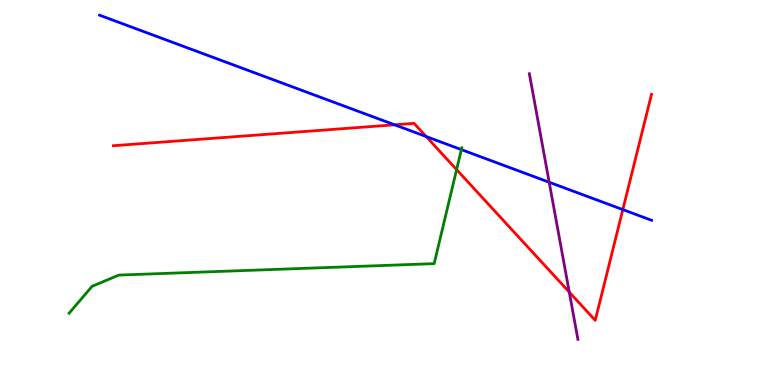[{'lines': ['blue', 'red'], 'intersections': [{'x': 5.09, 'y': 6.76}, {'x': 5.5, 'y': 6.45}, {'x': 8.04, 'y': 4.56}]}, {'lines': ['green', 'red'], 'intersections': [{'x': 5.89, 'y': 5.59}]}, {'lines': ['purple', 'red'], 'intersections': [{'x': 7.35, 'y': 2.41}]}, {'lines': ['blue', 'green'], 'intersections': [{'x': 5.95, 'y': 6.11}]}, {'lines': ['blue', 'purple'], 'intersections': [{'x': 7.09, 'y': 5.27}]}, {'lines': ['green', 'purple'], 'intersections': []}]